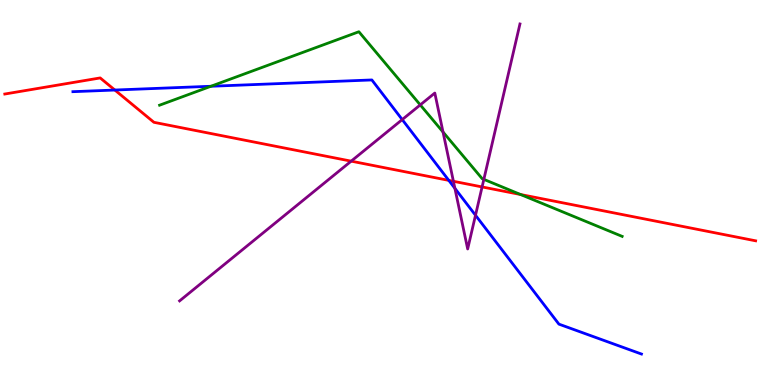[{'lines': ['blue', 'red'], 'intersections': [{'x': 1.48, 'y': 7.66}, {'x': 5.79, 'y': 5.31}]}, {'lines': ['green', 'red'], 'intersections': [{'x': 6.72, 'y': 4.95}]}, {'lines': ['purple', 'red'], 'intersections': [{'x': 4.53, 'y': 5.81}, {'x': 5.85, 'y': 5.29}, {'x': 6.22, 'y': 5.14}]}, {'lines': ['blue', 'green'], 'intersections': [{'x': 2.72, 'y': 7.76}]}, {'lines': ['blue', 'purple'], 'intersections': [{'x': 5.19, 'y': 6.89}, {'x': 5.87, 'y': 5.11}, {'x': 6.14, 'y': 4.41}]}, {'lines': ['green', 'purple'], 'intersections': [{'x': 5.42, 'y': 7.28}, {'x': 5.72, 'y': 6.57}, {'x': 6.24, 'y': 5.34}]}]